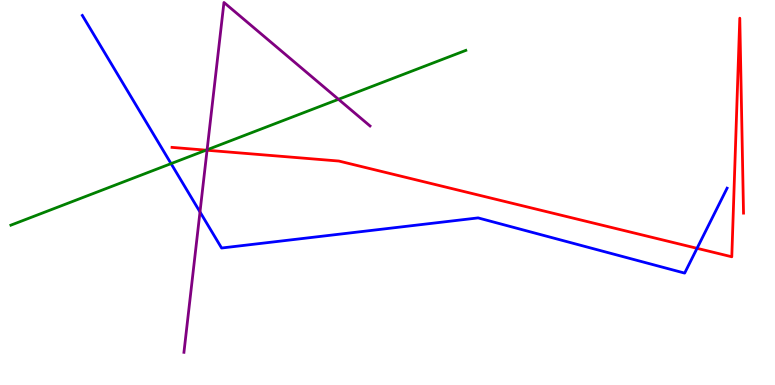[{'lines': ['blue', 'red'], 'intersections': [{'x': 8.99, 'y': 3.55}]}, {'lines': ['green', 'red'], 'intersections': [{'x': 2.66, 'y': 6.1}]}, {'lines': ['purple', 'red'], 'intersections': [{'x': 2.67, 'y': 6.1}]}, {'lines': ['blue', 'green'], 'intersections': [{'x': 2.21, 'y': 5.75}]}, {'lines': ['blue', 'purple'], 'intersections': [{'x': 2.58, 'y': 4.49}]}, {'lines': ['green', 'purple'], 'intersections': [{'x': 2.67, 'y': 6.11}, {'x': 4.37, 'y': 7.42}]}]